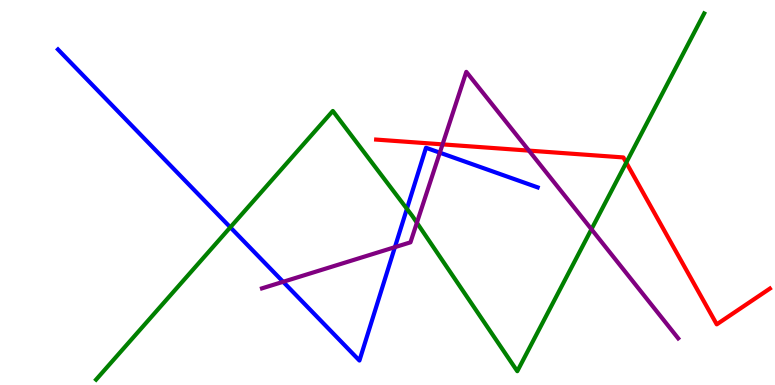[{'lines': ['blue', 'red'], 'intersections': []}, {'lines': ['green', 'red'], 'intersections': [{'x': 8.08, 'y': 5.78}]}, {'lines': ['purple', 'red'], 'intersections': [{'x': 5.71, 'y': 6.25}, {'x': 6.82, 'y': 6.09}]}, {'lines': ['blue', 'green'], 'intersections': [{'x': 2.97, 'y': 4.1}, {'x': 5.25, 'y': 4.58}]}, {'lines': ['blue', 'purple'], 'intersections': [{'x': 3.65, 'y': 2.68}, {'x': 5.1, 'y': 3.58}, {'x': 5.68, 'y': 6.03}]}, {'lines': ['green', 'purple'], 'intersections': [{'x': 5.38, 'y': 4.21}, {'x': 7.63, 'y': 4.05}]}]